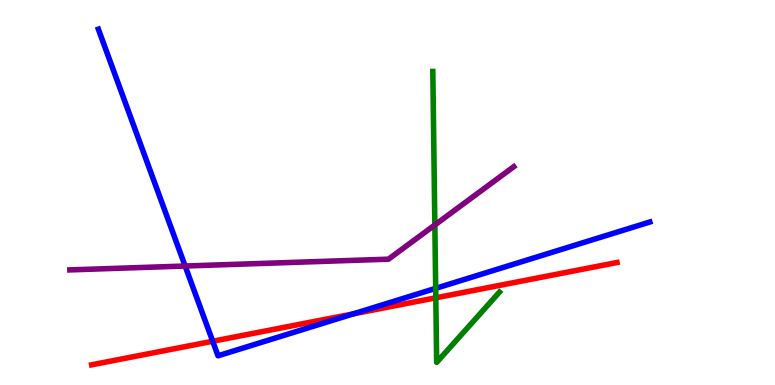[{'lines': ['blue', 'red'], 'intersections': [{'x': 2.74, 'y': 1.14}, {'x': 4.56, 'y': 1.85}]}, {'lines': ['green', 'red'], 'intersections': [{'x': 5.62, 'y': 2.26}]}, {'lines': ['purple', 'red'], 'intersections': []}, {'lines': ['blue', 'green'], 'intersections': [{'x': 5.62, 'y': 2.51}]}, {'lines': ['blue', 'purple'], 'intersections': [{'x': 2.39, 'y': 3.09}]}, {'lines': ['green', 'purple'], 'intersections': [{'x': 5.61, 'y': 4.16}]}]